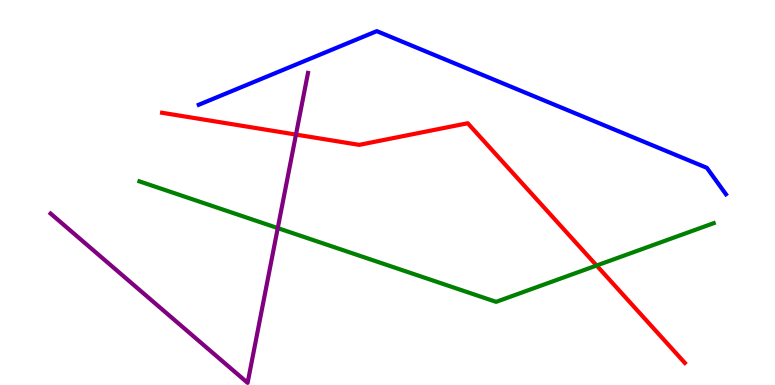[{'lines': ['blue', 'red'], 'intersections': []}, {'lines': ['green', 'red'], 'intersections': [{'x': 7.7, 'y': 3.1}]}, {'lines': ['purple', 'red'], 'intersections': [{'x': 3.82, 'y': 6.5}]}, {'lines': ['blue', 'green'], 'intersections': []}, {'lines': ['blue', 'purple'], 'intersections': []}, {'lines': ['green', 'purple'], 'intersections': [{'x': 3.58, 'y': 4.08}]}]